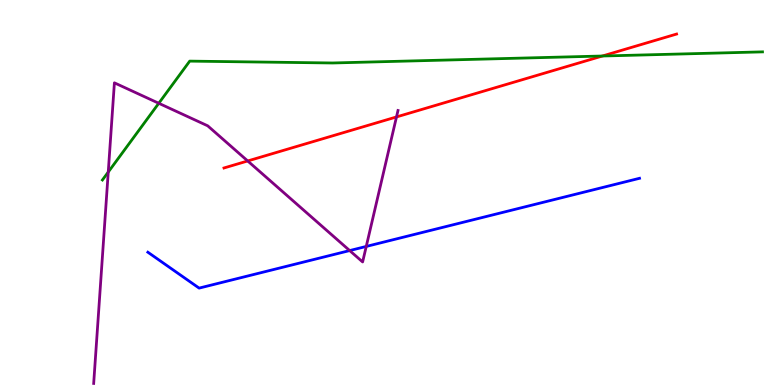[{'lines': ['blue', 'red'], 'intersections': []}, {'lines': ['green', 'red'], 'intersections': [{'x': 7.77, 'y': 8.55}]}, {'lines': ['purple', 'red'], 'intersections': [{'x': 3.2, 'y': 5.82}, {'x': 5.12, 'y': 6.96}]}, {'lines': ['blue', 'green'], 'intersections': []}, {'lines': ['blue', 'purple'], 'intersections': [{'x': 4.51, 'y': 3.49}, {'x': 4.73, 'y': 3.6}]}, {'lines': ['green', 'purple'], 'intersections': [{'x': 1.4, 'y': 5.53}, {'x': 2.05, 'y': 7.32}]}]